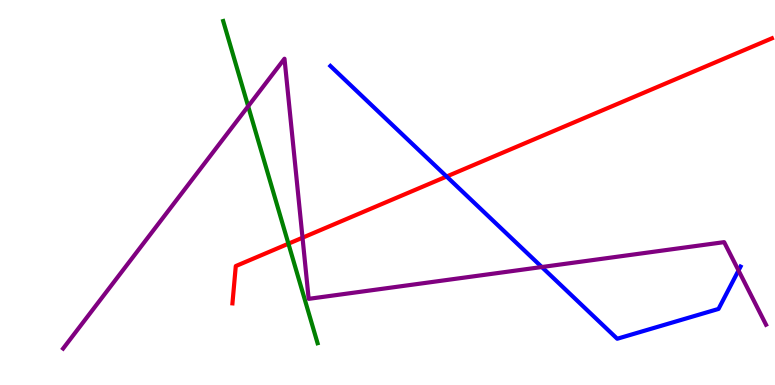[{'lines': ['blue', 'red'], 'intersections': [{'x': 5.76, 'y': 5.42}]}, {'lines': ['green', 'red'], 'intersections': [{'x': 3.72, 'y': 3.67}]}, {'lines': ['purple', 'red'], 'intersections': [{'x': 3.9, 'y': 3.83}]}, {'lines': ['blue', 'green'], 'intersections': []}, {'lines': ['blue', 'purple'], 'intersections': [{'x': 6.99, 'y': 3.06}, {'x': 9.53, 'y': 2.97}]}, {'lines': ['green', 'purple'], 'intersections': [{'x': 3.2, 'y': 7.24}]}]